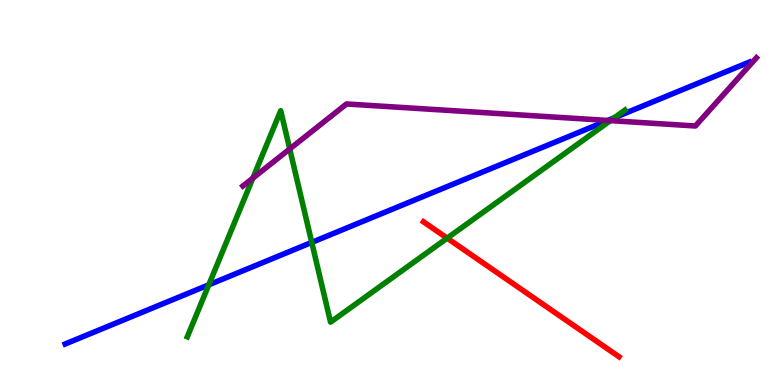[{'lines': ['blue', 'red'], 'intersections': []}, {'lines': ['green', 'red'], 'intersections': [{'x': 5.77, 'y': 3.81}]}, {'lines': ['purple', 'red'], 'intersections': []}, {'lines': ['blue', 'green'], 'intersections': [{'x': 2.69, 'y': 2.6}, {'x': 4.02, 'y': 3.7}, {'x': 7.93, 'y': 6.94}]}, {'lines': ['blue', 'purple'], 'intersections': [{'x': 7.84, 'y': 6.87}]}, {'lines': ['green', 'purple'], 'intersections': [{'x': 3.26, 'y': 5.37}, {'x': 3.74, 'y': 6.13}, {'x': 7.88, 'y': 6.87}]}]